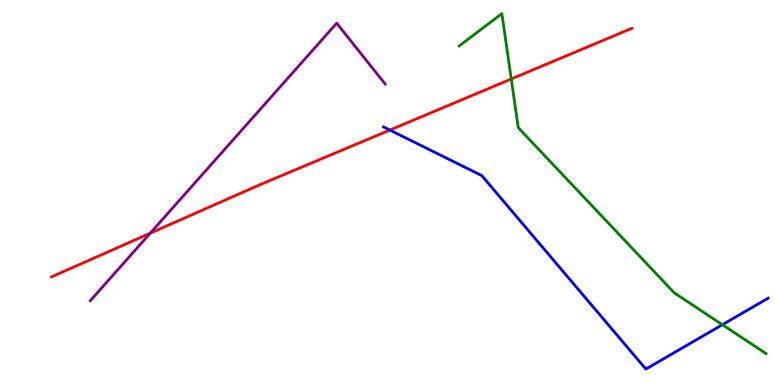[{'lines': ['blue', 'red'], 'intersections': [{'x': 5.03, 'y': 6.62}]}, {'lines': ['green', 'red'], 'intersections': [{'x': 6.6, 'y': 7.95}]}, {'lines': ['purple', 'red'], 'intersections': [{'x': 1.94, 'y': 3.94}]}, {'lines': ['blue', 'green'], 'intersections': [{'x': 9.32, 'y': 1.57}]}, {'lines': ['blue', 'purple'], 'intersections': []}, {'lines': ['green', 'purple'], 'intersections': []}]